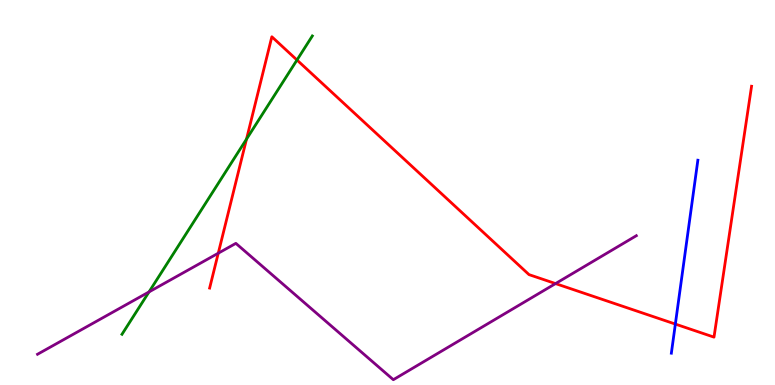[{'lines': ['blue', 'red'], 'intersections': [{'x': 8.71, 'y': 1.58}]}, {'lines': ['green', 'red'], 'intersections': [{'x': 3.18, 'y': 6.39}, {'x': 3.83, 'y': 8.44}]}, {'lines': ['purple', 'red'], 'intersections': [{'x': 2.82, 'y': 3.42}, {'x': 7.17, 'y': 2.63}]}, {'lines': ['blue', 'green'], 'intersections': []}, {'lines': ['blue', 'purple'], 'intersections': []}, {'lines': ['green', 'purple'], 'intersections': [{'x': 1.92, 'y': 2.42}]}]